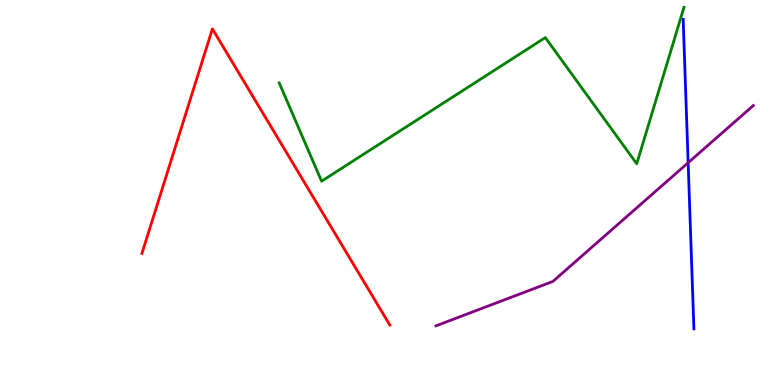[{'lines': ['blue', 'red'], 'intersections': []}, {'lines': ['green', 'red'], 'intersections': []}, {'lines': ['purple', 'red'], 'intersections': []}, {'lines': ['blue', 'green'], 'intersections': []}, {'lines': ['blue', 'purple'], 'intersections': [{'x': 8.88, 'y': 5.77}]}, {'lines': ['green', 'purple'], 'intersections': []}]